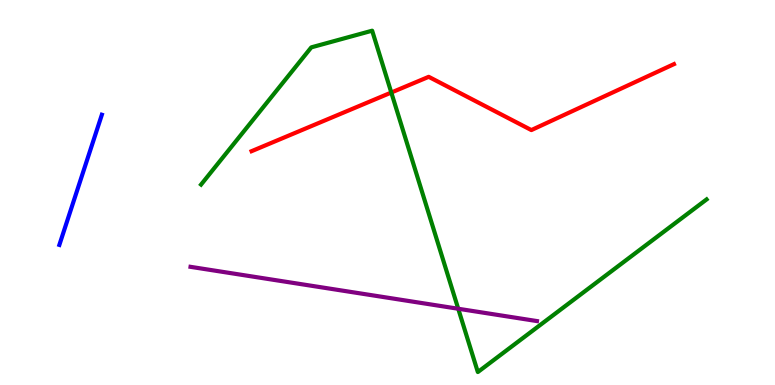[{'lines': ['blue', 'red'], 'intersections': []}, {'lines': ['green', 'red'], 'intersections': [{'x': 5.05, 'y': 7.6}]}, {'lines': ['purple', 'red'], 'intersections': []}, {'lines': ['blue', 'green'], 'intersections': []}, {'lines': ['blue', 'purple'], 'intersections': []}, {'lines': ['green', 'purple'], 'intersections': [{'x': 5.91, 'y': 1.98}]}]